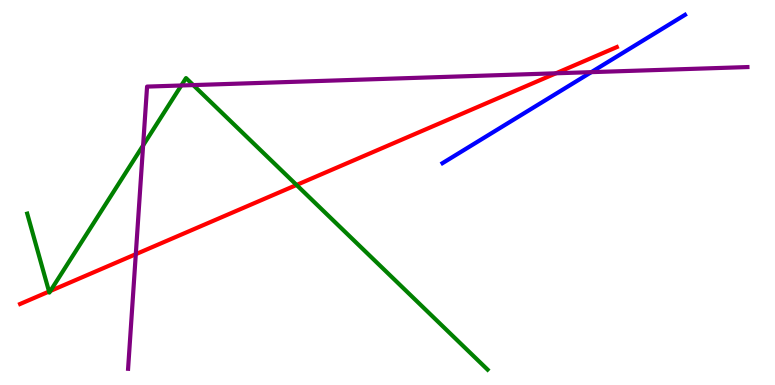[{'lines': ['blue', 'red'], 'intersections': []}, {'lines': ['green', 'red'], 'intersections': [{'x': 0.633, 'y': 2.43}, {'x': 0.65, 'y': 2.44}, {'x': 3.83, 'y': 5.2}]}, {'lines': ['purple', 'red'], 'intersections': [{'x': 1.75, 'y': 3.4}, {'x': 7.17, 'y': 8.1}]}, {'lines': ['blue', 'green'], 'intersections': []}, {'lines': ['blue', 'purple'], 'intersections': [{'x': 7.63, 'y': 8.13}]}, {'lines': ['green', 'purple'], 'intersections': [{'x': 1.85, 'y': 6.22}, {'x': 2.34, 'y': 7.78}, {'x': 2.49, 'y': 7.79}]}]